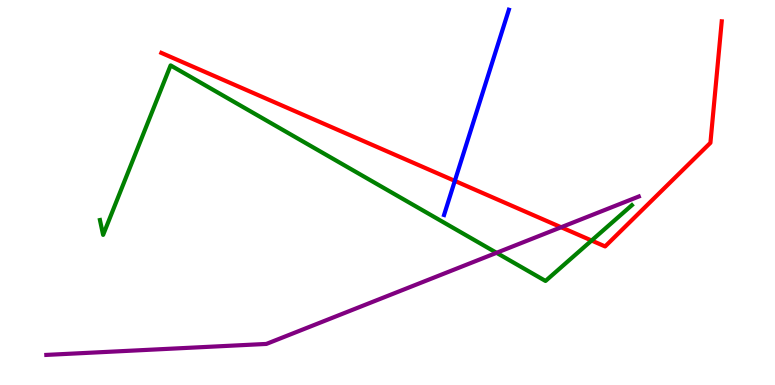[{'lines': ['blue', 'red'], 'intersections': [{'x': 5.87, 'y': 5.3}]}, {'lines': ['green', 'red'], 'intersections': [{'x': 7.63, 'y': 3.75}]}, {'lines': ['purple', 'red'], 'intersections': [{'x': 7.24, 'y': 4.1}]}, {'lines': ['blue', 'green'], 'intersections': []}, {'lines': ['blue', 'purple'], 'intersections': []}, {'lines': ['green', 'purple'], 'intersections': [{'x': 6.41, 'y': 3.43}]}]